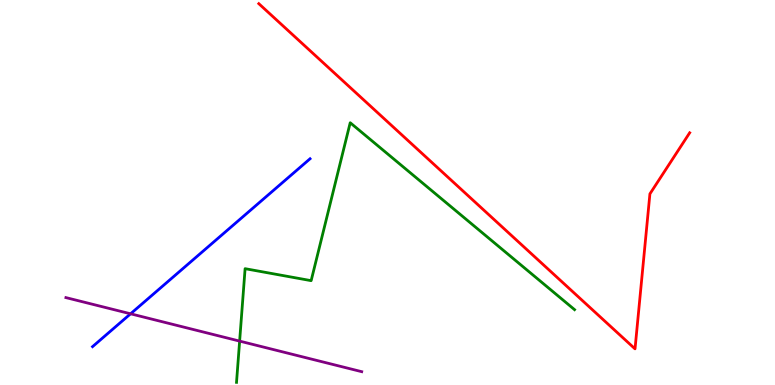[{'lines': ['blue', 'red'], 'intersections': []}, {'lines': ['green', 'red'], 'intersections': []}, {'lines': ['purple', 'red'], 'intersections': []}, {'lines': ['blue', 'green'], 'intersections': []}, {'lines': ['blue', 'purple'], 'intersections': [{'x': 1.68, 'y': 1.85}]}, {'lines': ['green', 'purple'], 'intersections': [{'x': 3.09, 'y': 1.14}]}]